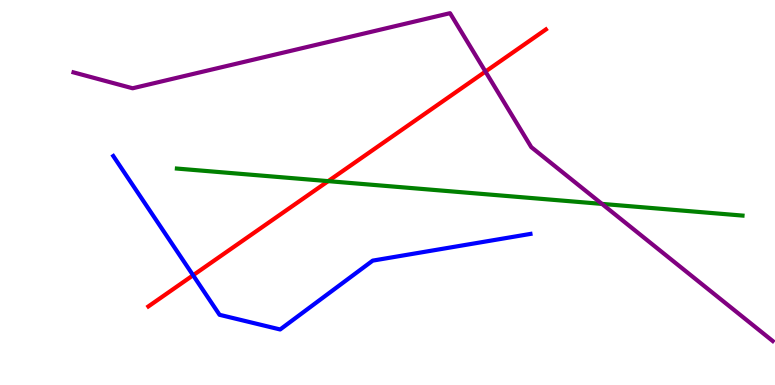[{'lines': ['blue', 'red'], 'intersections': [{'x': 2.49, 'y': 2.85}]}, {'lines': ['green', 'red'], 'intersections': [{'x': 4.23, 'y': 5.3}]}, {'lines': ['purple', 'red'], 'intersections': [{'x': 6.26, 'y': 8.14}]}, {'lines': ['blue', 'green'], 'intersections': []}, {'lines': ['blue', 'purple'], 'intersections': []}, {'lines': ['green', 'purple'], 'intersections': [{'x': 7.77, 'y': 4.7}]}]